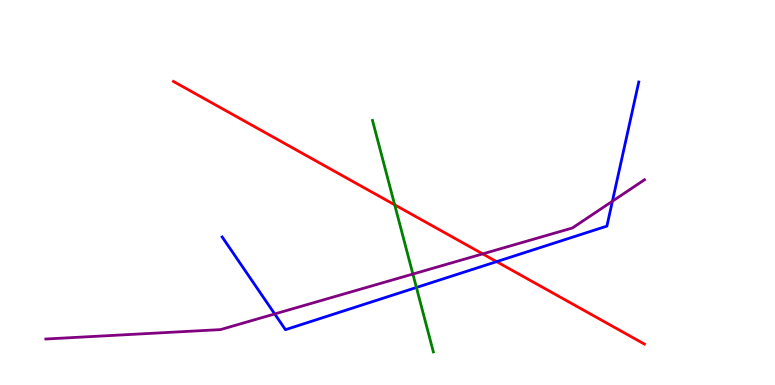[{'lines': ['blue', 'red'], 'intersections': [{'x': 6.41, 'y': 3.2}]}, {'lines': ['green', 'red'], 'intersections': [{'x': 5.09, 'y': 4.68}]}, {'lines': ['purple', 'red'], 'intersections': [{'x': 6.23, 'y': 3.41}]}, {'lines': ['blue', 'green'], 'intersections': [{'x': 5.37, 'y': 2.53}]}, {'lines': ['blue', 'purple'], 'intersections': [{'x': 3.54, 'y': 1.85}, {'x': 7.9, 'y': 4.77}]}, {'lines': ['green', 'purple'], 'intersections': [{'x': 5.33, 'y': 2.88}]}]